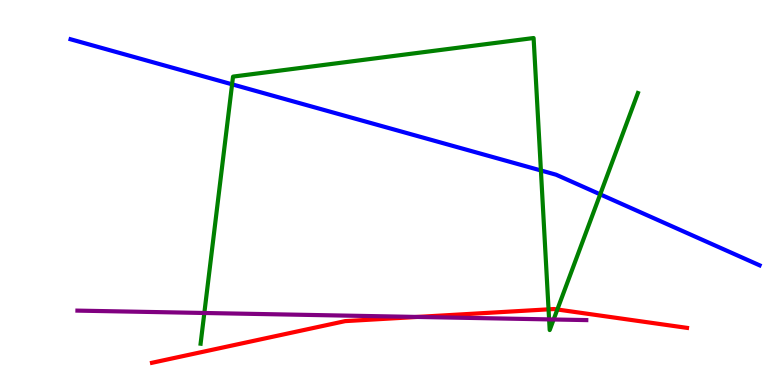[{'lines': ['blue', 'red'], 'intersections': []}, {'lines': ['green', 'red'], 'intersections': [{'x': 7.08, 'y': 1.97}, {'x': 7.19, 'y': 1.96}]}, {'lines': ['purple', 'red'], 'intersections': [{'x': 5.38, 'y': 1.77}]}, {'lines': ['blue', 'green'], 'intersections': [{'x': 2.99, 'y': 7.81}, {'x': 6.98, 'y': 5.57}, {'x': 7.74, 'y': 4.95}]}, {'lines': ['blue', 'purple'], 'intersections': []}, {'lines': ['green', 'purple'], 'intersections': [{'x': 2.64, 'y': 1.87}, {'x': 7.09, 'y': 1.7}, {'x': 7.14, 'y': 1.7}]}]